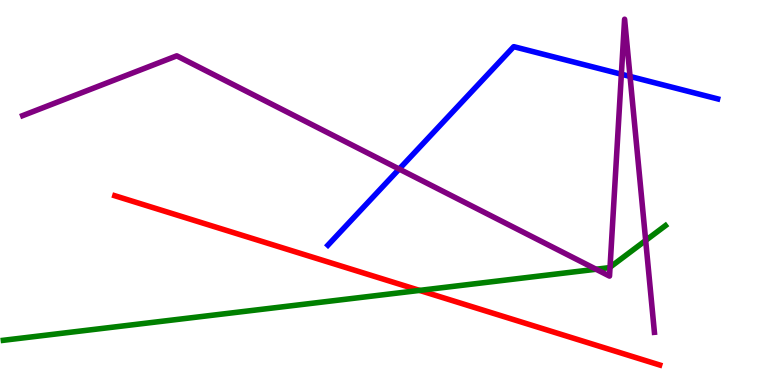[{'lines': ['blue', 'red'], 'intersections': []}, {'lines': ['green', 'red'], 'intersections': [{'x': 5.41, 'y': 2.46}]}, {'lines': ['purple', 'red'], 'intersections': []}, {'lines': ['blue', 'green'], 'intersections': []}, {'lines': ['blue', 'purple'], 'intersections': [{'x': 5.15, 'y': 5.61}, {'x': 8.02, 'y': 8.07}, {'x': 8.13, 'y': 8.01}]}, {'lines': ['green', 'purple'], 'intersections': [{'x': 7.69, 'y': 3.01}, {'x': 7.87, 'y': 3.06}, {'x': 8.33, 'y': 3.75}]}]